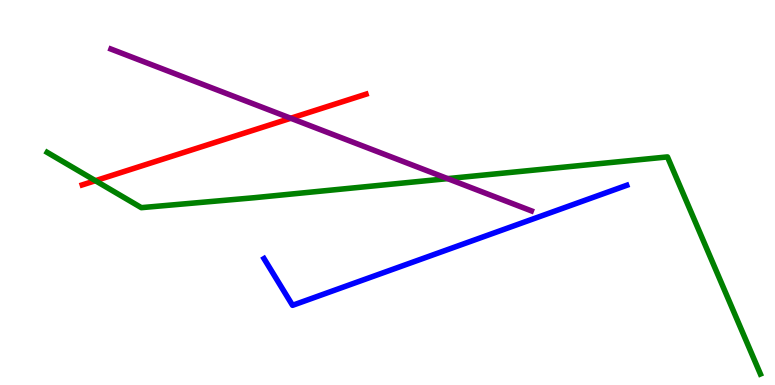[{'lines': ['blue', 'red'], 'intersections': []}, {'lines': ['green', 'red'], 'intersections': [{'x': 1.23, 'y': 5.31}]}, {'lines': ['purple', 'red'], 'intersections': [{'x': 3.75, 'y': 6.93}]}, {'lines': ['blue', 'green'], 'intersections': []}, {'lines': ['blue', 'purple'], 'intersections': []}, {'lines': ['green', 'purple'], 'intersections': [{'x': 5.78, 'y': 5.36}]}]